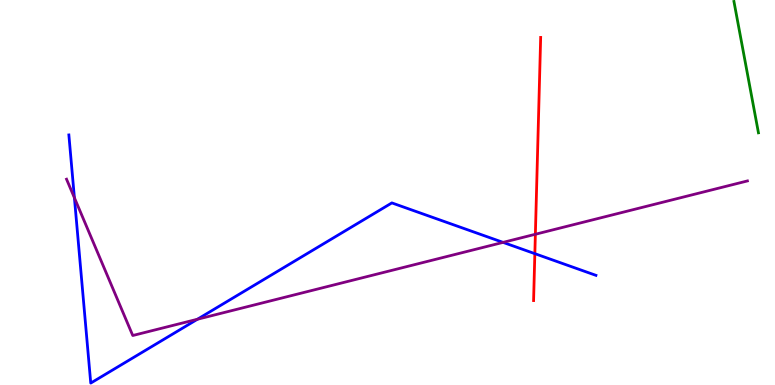[{'lines': ['blue', 'red'], 'intersections': [{'x': 6.9, 'y': 3.41}]}, {'lines': ['green', 'red'], 'intersections': []}, {'lines': ['purple', 'red'], 'intersections': [{'x': 6.91, 'y': 3.92}]}, {'lines': ['blue', 'green'], 'intersections': []}, {'lines': ['blue', 'purple'], 'intersections': [{'x': 0.96, 'y': 4.86}, {'x': 2.55, 'y': 1.71}, {'x': 6.49, 'y': 3.7}]}, {'lines': ['green', 'purple'], 'intersections': []}]